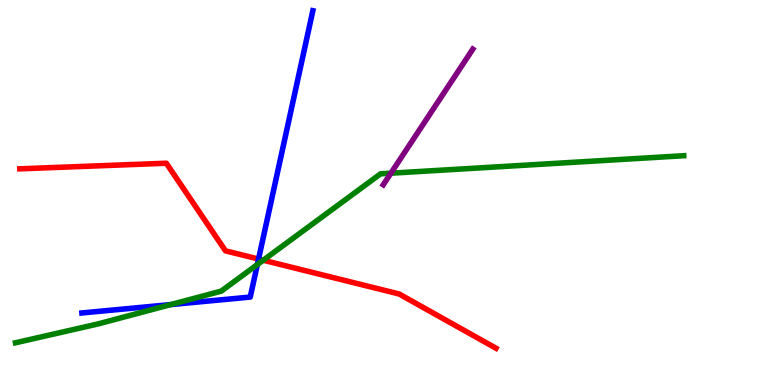[{'lines': ['blue', 'red'], 'intersections': [{'x': 3.34, 'y': 3.27}]}, {'lines': ['green', 'red'], 'intersections': [{'x': 3.4, 'y': 3.24}]}, {'lines': ['purple', 'red'], 'intersections': []}, {'lines': ['blue', 'green'], 'intersections': [{'x': 2.2, 'y': 2.09}, {'x': 3.32, 'y': 3.13}]}, {'lines': ['blue', 'purple'], 'intersections': []}, {'lines': ['green', 'purple'], 'intersections': [{'x': 5.04, 'y': 5.5}]}]